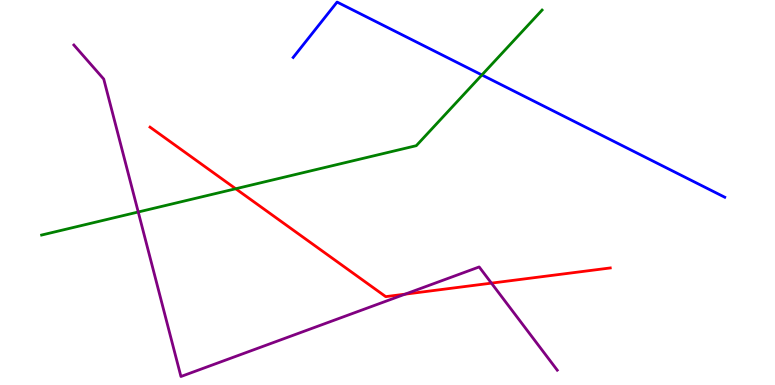[{'lines': ['blue', 'red'], 'intersections': []}, {'lines': ['green', 'red'], 'intersections': [{'x': 3.04, 'y': 5.1}]}, {'lines': ['purple', 'red'], 'intersections': [{'x': 5.23, 'y': 2.36}, {'x': 6.34, 'y': 2.65}]}, {'lines': ['blue', 'green'], 'intersections': [{'x': 6.22, 'y': 8.05}]}, {'lines': ['blue', 'purple'], 'intersections': []}, {'lines': ['green', 'purple'], 'intersections': [{'x': 1.78, 'y': 4.49}]}]